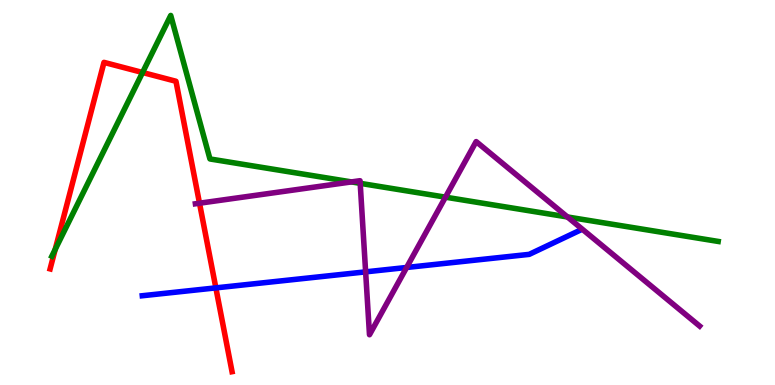[{'lines': ['blue', 'red'], 'intersections': [{'x': 2.79, 'y': 2.52}]}, {'lines': ['green', 'red'], 'intersections': [{'x': 0.712, 'y': 3.52}, {'x': 1.84, 'y': 8.12}]}, {'lines': ['purple', 'red'], 'intersections': [{'x': 2.57, 'y': 4.72}]}, {'lines': ['blue', 'green'], 'intersections': []}, {'lines': ['blue', 'purple'], 'intersections': [{'x': 4.72, 'y': 2.94}, {'x': 5.25, 'y': 3.05}]}, {'lines': ['green', 'purple'], 'intersections': [{'x': 4.53, 'y': 5.28}, {'x': 4.65, 'y': 5.24}, {'x': 5.75, 'y': 4.88}, {'x': 7.32, 'y': 4.36}]}]